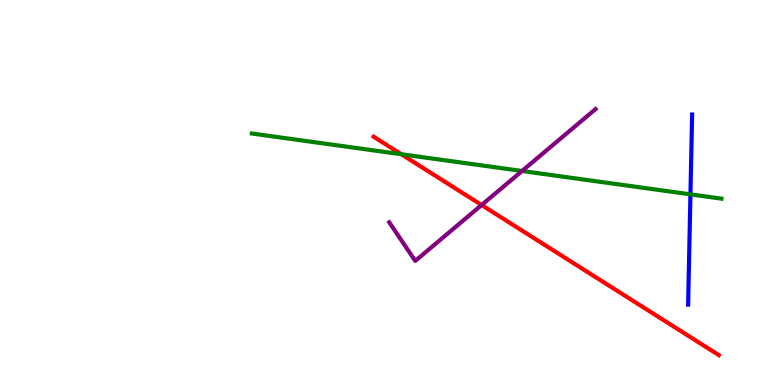[{'lines': ['blue', 'red'], 'intersections': []}, {'lines': ['green', 'red'], 'intersections': [{'x': 5.18, 'y': 5.99}]}, {'lines': ['purple', 'red'], 'intersections': [{'x': 6.21, 'y': 4.67}]}, {'lines': ['blue', 'green'], 'intersections': [{'x': 8.91, 'y': 4.95}]}, {'lines': ['blue', 'purple'], 'intersections': []}, {'lines': ['green', 'purple'], 'intersections': [{'x': 6.74, 'y': 5.56}]}]